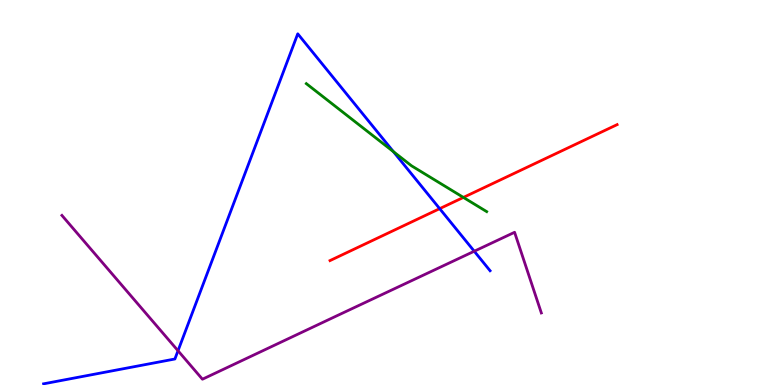[{'lines': ['blue', 'red'], 'intersections': [{'x': 5.67, 'y': 4.58}]}, {'lines': ['green', 'red'], 'intersections': [{'x': 5.98, 'y': 4.87}]}, {'lines': ['purple', 'red'], 'intersections': []}, {'lines': ['blue', 'green'], 'intersections': [{'x': 5.08, 'y': 6.06}]}, {'lines': ['blue', 'purple'], 'intersections': [{'x': 2.3, 'y': 0.89}, {'x': 6.12, 'y': 3.47}]}, {'lines': ['green', 'purple'], 'intersections': []}]